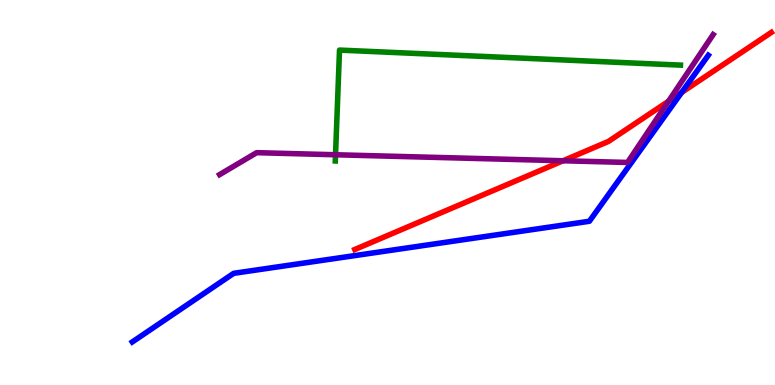[{'lines': ['blue', 'red'], 'intersections': [{'x': 8.8, 'y': 7.6}]}, {'lines': ['green', 'red'], 'intersections': []}, {'lines': ['purple', 'red'], 'intersections': [{'x': 7.27, 'y': 5.82}, {'x': 8.63, 'y': 7.37}]}, {'lines': ['blue', 'green'], 'intersections': []}, {'lines': ['blue', 'purple'], 'intersections': []}, {'lines': ['green', 'purple'], 'intersections': [{'x': 4.33, 'y': 5.98}]}]